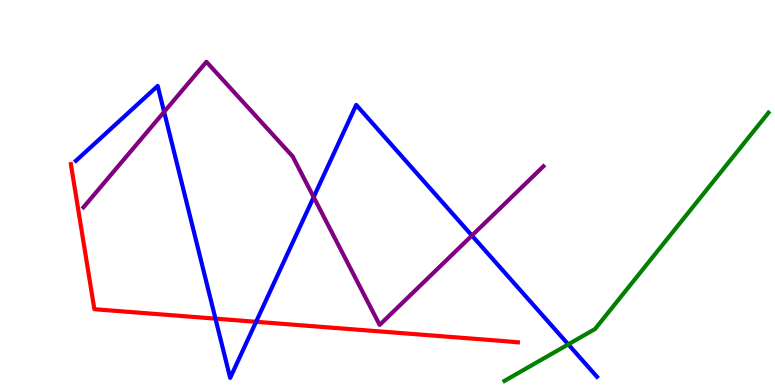[{'lines': ['blue', 'red'], 'intersections': [{'x': 2.78, 'y': 1.72}, {'x': 3.3, 'y': 1.64}]}, {'lines': ['green', 'red'], 'intersections': []}, {'lines': ['purple', 'red'], 'intersections': []}, {'lines': ['blue', 'green'], 'intersections': [{'x': 7.33, 'y': 1.06}]}, {'lines': ['blue', 'purple'], 'intersections': [{'x': 2.12, 'y': 7.09}, {'x': 4.05, 'y': 4.88}, {'x': 6.09, 'y': 3.88}]}, {'lines': ['green', 'purple'], 'intersections': []}]